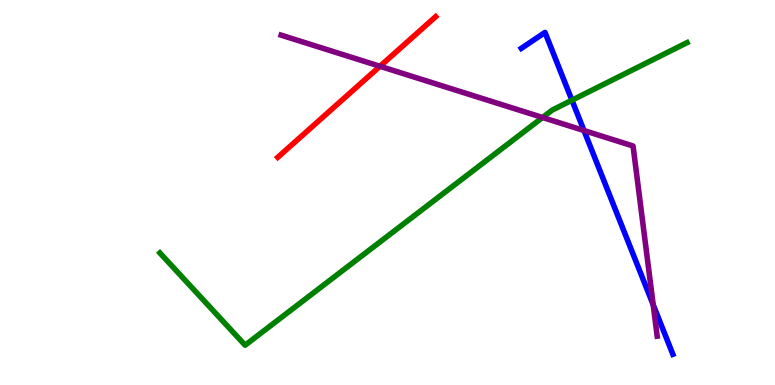[{'lines': ['blue', 'red'], 'intersections': []}, {'lines': ['green', 'red'], 'intersections': []}, {'lines': ['purple', 'red'], 'intersections': [{'x': 4.9, 'y': 8.28}]}, {'lines': ['blue', 'green'], 'intersections': [{'x': 7.38, 'y': 7.4}]}, {'lines': ['blue', 'purple'], 'intersections': [{'x': 7.54, 'y': 6.61}, {'x': 8.43, 'y': 2.08}]}, {'lines': ['green', 'purple'], 'intersections': [{'x': 7.0, 'y': 6.95}]}]